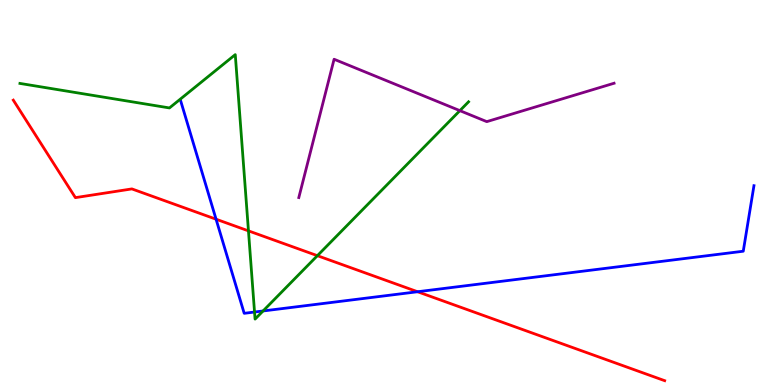[{'lines': ['blue', 'red'], 'intersections': [{'x': 2.79, 'y': 4.31}, {'x': 5.39, 'y': 2.42}]}, {'lines': ['green', 'red'], 'intersections': [{'x': 3.21, 'y': 4.0}, {'x': 4.1, 'y': 3.36}]}, {'lines': ['purple', 'red'], 'intersections': []}, {'lines': ['blue', 'green'], 'intersections': [{'x': 3.28, 'y': 1.9}, {'x': 3.39, 'y': 1.92}]}, {'lines': ['blue', 'purple'], 'intersections': []}, {'lines': ['green', 'purple'], 'intersections': [{'x': 5.93, 'y': 7.13}]}]